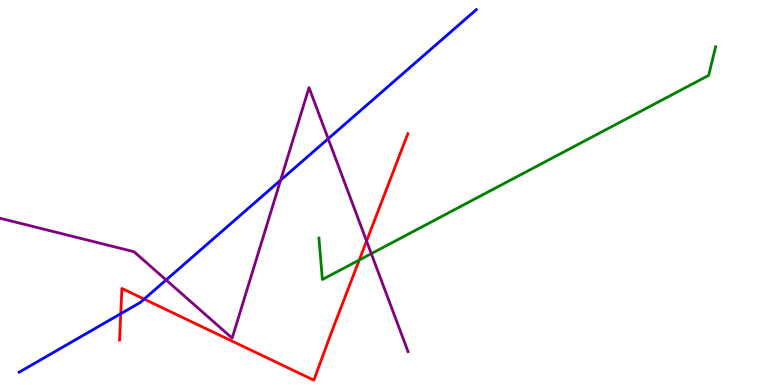[{'lines': ['blue', 'red'], 'intersections': [{'x': 1.56, 'y': 1.85}, {'x': 1.86, 'y': 2.23}]}, {'lines': ['green', 'red'], 'intersections': [{'x': 4.64, 'y': 3.25}]}, {'lines': ['purple', 'red'], 'intersections': [{'x': 4.73, 'y': 3.74}]}, {'lines': ['blue', 'green'], 'intersections': []}, {'lines': ['blue', 'purple'], 'intersections': [{'x': 2.14, 'y': 2.73}, {'x': 3.62, 'y': 5.32}, {'x': 4.23, 'y': 6.4}]}, {'lines': ['green', 'purple'], 'intersections': [{'x': 4.79, 'y': 3.41}]}]